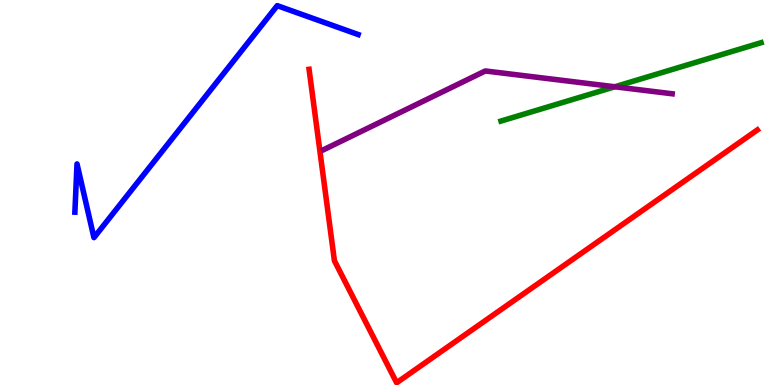[{'lines': ['blue', 'red'], 'intersections': []}, {'lines': ['green', 'red'], 'intersections': []}, {'lines': ['purple', 'red'], 'intersections': []}, {'lines': ['blue', 'green'], 'intersections': []}, {'lines': ['blue', 'purple'], 'intersections': []}, {'lines': ['green', 'purple'], 'intersections': [{'x': 7.93, 'y': 7.75}]}]